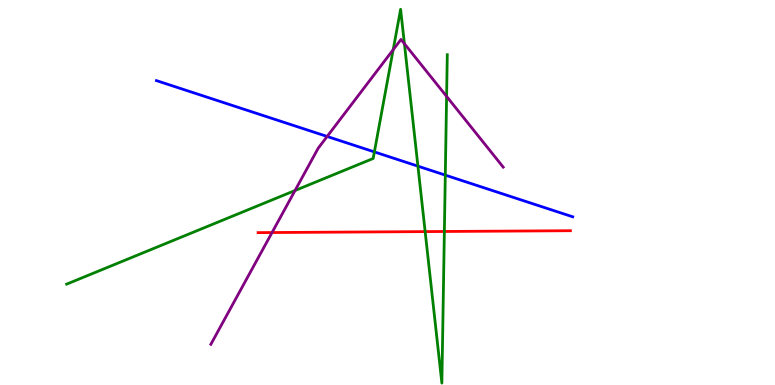[{'lines': ['blue', 'red'], 'intersections': []}, {'lines': ['green', 'red'], 'intersections': [{'x': 5.49, 'y': 3.98}, {'x': 5.73, 'y': 3.99}]}, {'lines': ['purple', 'red'], 'intersections': [{'x': 3.51, 'y': 3.96}]}, {'lines': ['blue', 'green'], 'intersections': [{'x': 4.83, 'y': 6.05}, {'x': 5.39, 'y': 5.68}, {'x': 5.75, 'y': 5.45}]}, {'lines': ['blue', 'purple'], 'intersections': [{'x': 4.22, 'y': 6.46}]}, {'lines': ['green', 'purple'], 'intersections': [{'x': 3.81, 'y': 5.05}, {'x': 5.07, 'y': 8.71}, {'x': 5.22, 'y': 8.87}, {'x': 5.76, 'y': 7.5}]}]